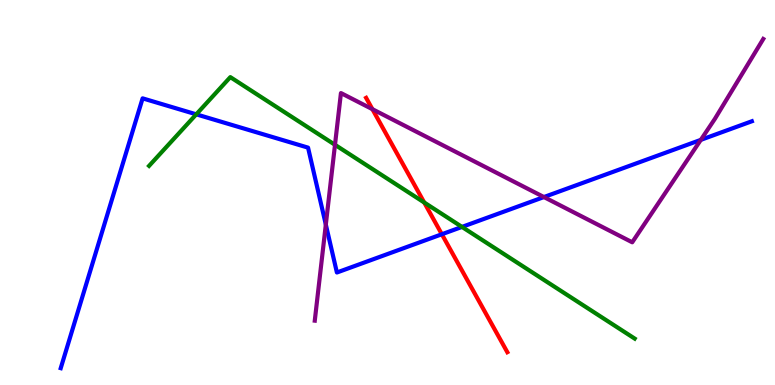[{'lines': ['blue', 'red'], 'intersections': [{'x': 5.7, 'y': 3.92}]}, {'lines': ['green', 'red'], 'intersections': [{'x': 5.47, 'y': 4.74}]}, {'lines': ['purple', 'red'], 'intersections': [{'x': 4.81, 'y': 7.16}]}, {'lines': ['blue', 'green'], 'intersections': [{'x': 2.53, 'y': 7.03}, {'x': 5.96, 'y': 4.11}]}, {'lines': ['blue', 'purple'], 'intersections': [{'x': 4.2, 'y': 4.17}, {'x': 7.02, 'y': 4.88}, {'x': 9.04, 'y': 6.37}]}, {'lines': ['green', 'purple'], 'intersections': [{'x': 4.32, 'y': 6.24}]}]